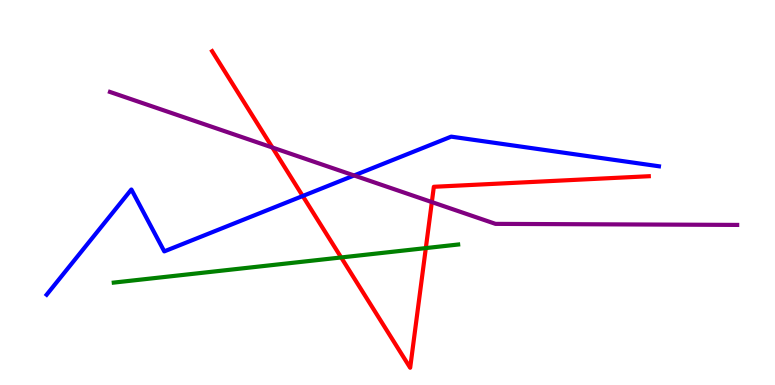[{'lines': ['blue', 'red'], 'intersections': [{'x': 3.91, 'y': 4.91}]}, {'lines': ['green', 'red'], 'intersections': [{'x': 4.4, 'y': 3.31}, {'x': 5.49, 'y': 3.56}]}, {'lines': ['purple', 'red'], 'intersections': [{'x': 3.51, 'y': 6.17}, {'x': 5.57, 'y': 4.75}]}, {'lines': ['blue', 'green'], 'intersections': []}, {'lines': ['blue', 'purple'], 'intersections': [{'x': 4.57, 'y': 5.44}]}, {'lines': ['green', 'purple'], 'intersections': []}]